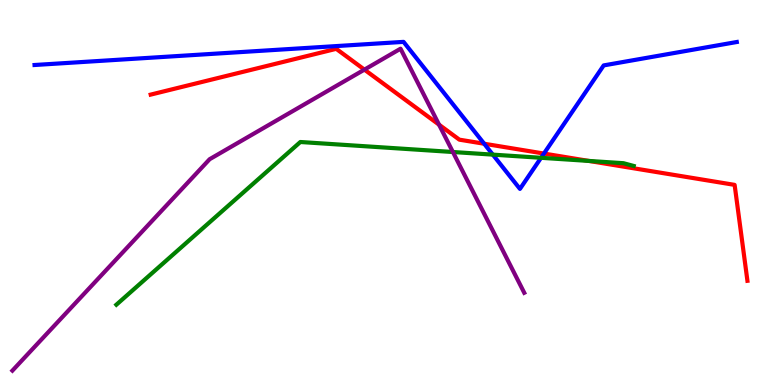[{'lines': ['blue', 'red'], 'intersections': [{'x': 6.25, 'y': 6.27}, {'x': 7.02, 'y': 6.01}]}, {'lines': ['green', 'red'], 'intersections': [{'x': 7.6, 'y': 5.82}]}, {'lines': ['purple', 'red'], 'intersections': [{'x': 4.7, 'y': 8.19}, {'x': 5.66, 'y': 6.76}]}, {'lines': ['blue', 'green'], 'intersections': [{'x': 6.36, 'y': 5.98}, {'x': 6.98, 'y': 5.9}]}, {'lines': ['blue', 'purple'], 'intersections': []}, {'lines': ['green', 'purple'], 'intersections': [{'x': 5.84, 'y': 6.05}]}]